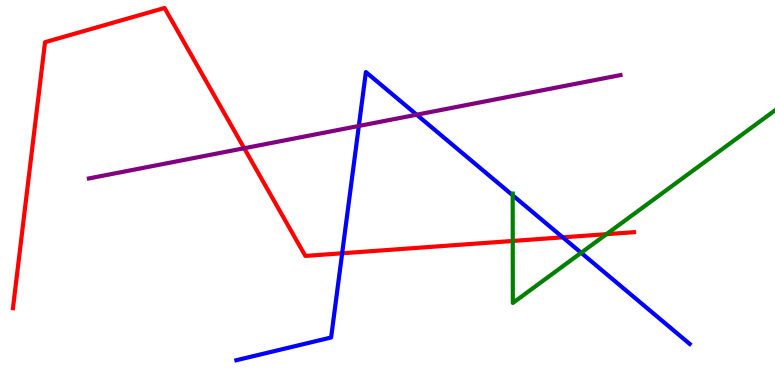[{'lines': ['blue', 'red'], 'intersections': [{'x': 4.41, 'y': 3.42}, {'x': 7.26, 'y': 3.84}]}, {'lines': ['green', 'red'], 'intersections': [{'x': 6.62, 'y': 3.74}, {'x': 7.83, 'y': 3.92}]}, {'lines': ['purple', 'red'], 'intersections': [{'x': 3.15, 'y': 6.15}]}, {'lines': ['blue', 'green'], 'intersections': [{'x': 6.62, 'y': 4.93}, {'x': 7.5, 'y': 3.43}]}, {'lines': ['blue', 'purple'], 'intersections': [{'x': 4.63, 'y': 6.73}, {'x': 5.38, 'y': 7.02}]}, {'lines': ['green', 'purple'], 'intersections': []}]